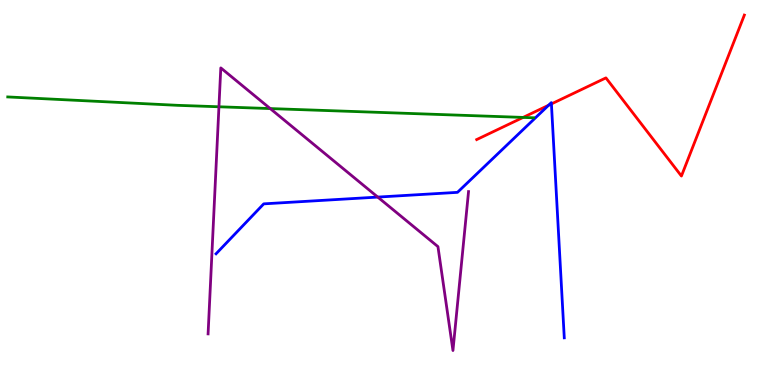[{'lines': ['blue', 'red'], 'intersections': [{'x': 7.08, 'y': 7.27}, {'x': 7.12, 'y': 7.3}]}, {'lines': ['green', 'red'], 'intersections': [{'x': 6.75, 'y': 6.95}]}, {'lines': ['purple', 'red'], 'intersections': []}, {'lines': ['blue', 'green'], 'intersections': []}, {'lines': ['blue', 'purple'], 'intersections': [{'x': 4.87, 'y': 4.88}]}, {'lines': ['green', 'purple'], 'intersections': [{'x': 2.82, 'y': 7.23}, {'x': 3.49, 'y': 7.18}]}]